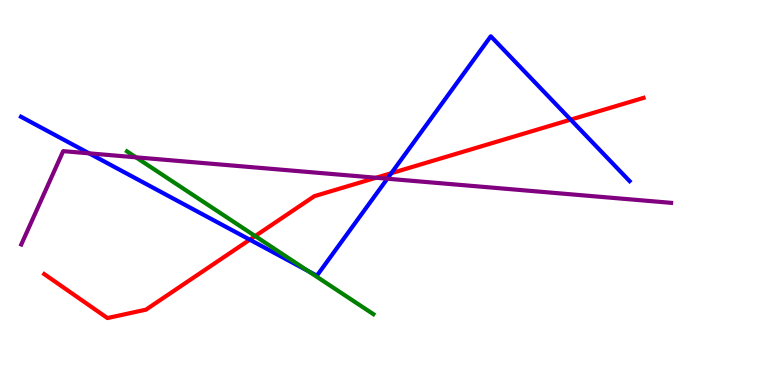[{'lines': ['blue', 'red'], 'intersections': [{'x': 3.22, 'y': 3.77}, {'x': 5.05, 'y': 5.5}, {'x': 7.36, 'y': 6.89}]}, {'lines': ['green', 'red'], 'intersections': [{'x': 3.29, 'y': 3.87}]}, {'lines': ['purple', 'red'], 'intersections': [{'x': 4.85, 'y': 5.38}]}, {'lines': ['blue', 'green'], 'intersections': [{'x': 3.97, 'y': 2.96}]}, {'lines': ['blue', 'purple'], 'intersections': [{'x': 1.15, 'y': 6.02}, {'x': 5.0, 'y': 5.36}]}, {'lines': ['green', 'purple'], 'intersections': [{'x': 1.75, 'y': 5.91}]}]